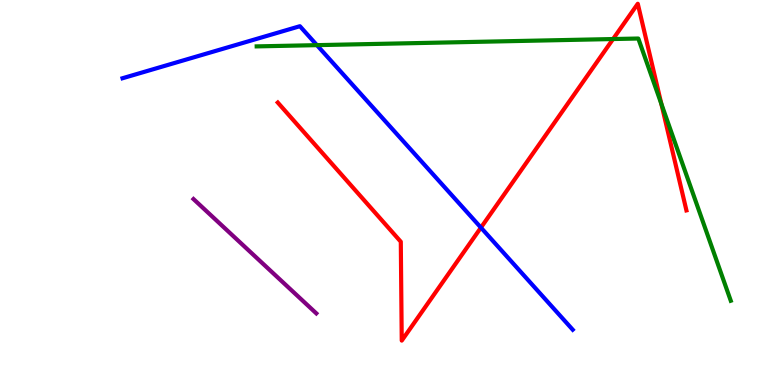[{'lines': ['blue', 'red'], 'intersections': [{'x': 6.21, 'y': 4.09}]}, {'lines': ['green', 'red'], 'intersections': [{'x': 7.91, 'y': 8.99}, {'x': 8.53, 'y': 7.3}]}, {'lines': ['purple', 'red'], 'intersections': []}, {'lines': ['blue', 'green'], 'intersections': [{'x': 4.09, 'y': 8.83}]}, {'lines': ['blue', 'purple'], 'intersections': []}, {'lines': ['green', 'purple'], 'intersections': []}]